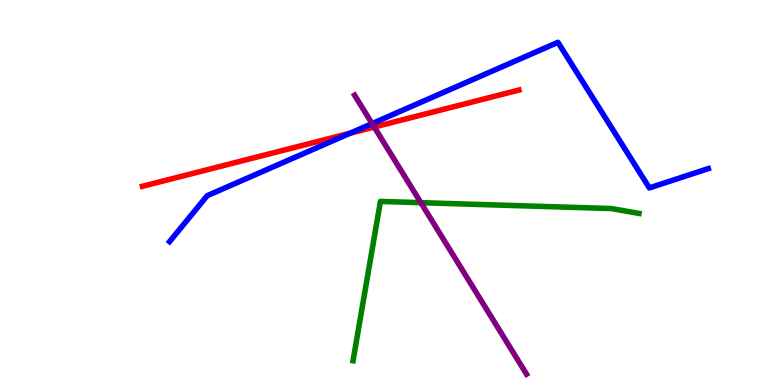[{'lines': ['blue', 'red'], 'intersections': [{'x': 4.52, 'y': 6.54}]}, {'lines': ['green', 'red'], 'intersections': []}, {'lines': ['purple', 'red'], 'intersections': [{'x': 4.83, 'y': 6.7}]}, {'lines': ['blue', 'green'], 'intersections': []}, {'lines': ['blue', 'purple'], 'intersections': [{'x': 4.8, 'y': 6.79}]}, {'lines': ['green', 'purple'], 'intersections': [{'x': 5.43, 'y': 4.74}]}]